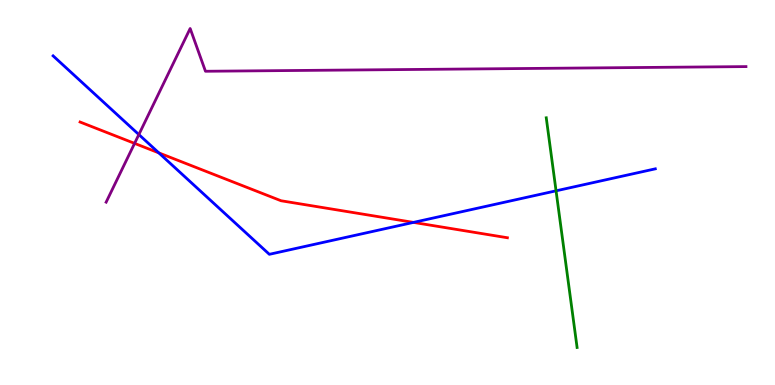[{'lines': ['blue', 'red'], 'intersections': [{'x': 2.05, 'y': 6.03}, {'x': 5.34, 'y': 4.22}]}, {'lines': ['green', 'red'], 'intersections': []}, {'lines': ['purple', 'red'], 'intersections': [{'x': 1.74, 'y': 6.28}]}, {'lines': ['blue', 'green'], 'intersections': [{'x': 7.17, 'y': 5.04}]}, {'lines': ['blue', 'purple'], 'intersections': [{'x': 1.79, 'y': 6.51}]}, {'lines': ['green', 'purple'], 'intersections': []}]